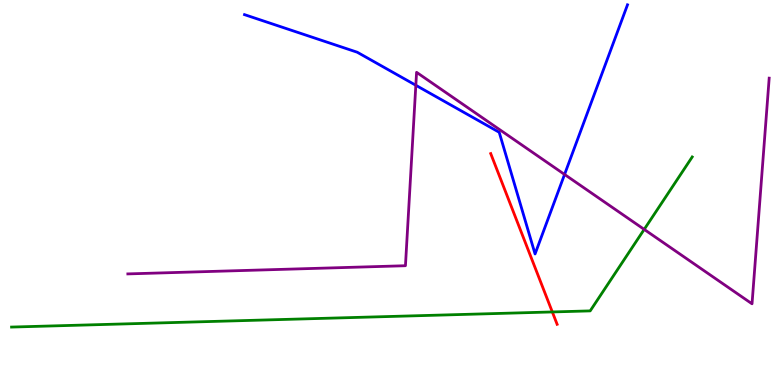[{'lines': ['blue', 'red'], 'intersections': []}, {'lines': ['green', 'red'], 'intersections': [{'x': 7.13, 'y': 1.9}]}, {'lines': ['purple', 'red'], 'intersections': []}, {'lines': ['blue', 'green'], 'intersections': []}, {'lines': ['blue', 'purple'], 'intersections': [{'x': 5.37, 'y': 7.79}, {'x': 7.28, 'y': 5.47}]}, {'lines': ['green', 'purple'], 'intersections': [{'x': 8.31, 'y': 4.04}]}]